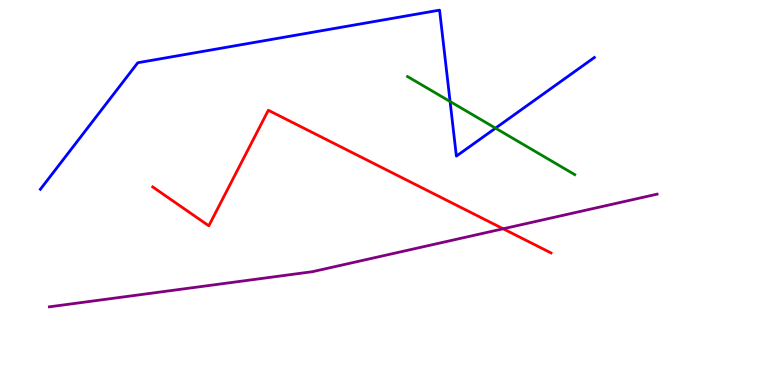[{'lines': ['blue', 'red'], 'intersections': []}, {'lines': ['green', 'red'], 'intersections': []}, {'lines': ['purple', 'red'], 'intersections': [{'x': 6.49, 'y': 4.06}]}, {'lines': ['blue', 'green'], 'intersections': [{'x': 5.81, 'y': 7.36}, {'x': 6.39, 'y': 6.67}]}, {'lines': ['blue', 'purple'], 'intersections': []}, {'lines': ['green', 'purple'], 'intersections': []}]